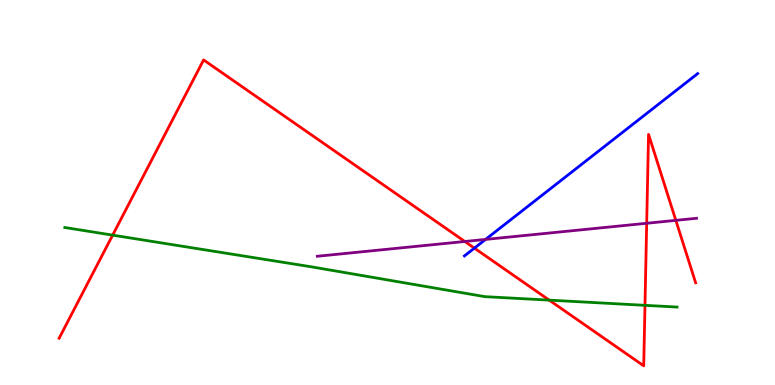[{'lines': ['blue', 'red'], 'intersections': [{'x': 6.12, 'y': 3.55}]}, {'lines': ['green', 'red'], 'intersections': [{'x': 1.45, 'y': 3.89}, {'x': 7.09, 'y': 2.2}, {'x': 8.32, 'y': 2.07}]}, {'lines': ['purple', 'red'], 'intersections': [{'x': 6.0, 'y': 3.73}, {'x': 8.34, 'y': 4.2}, {'x': 8.72, 'y': 4.28}]}, {'lines': ['blue', 'green'], 'intersections': []}, {'lines': ['blue', 'purple'], 'intersections': [{'x': 6.27, 'y': 3.78}]}, {'lines': ['green', 'purple'], 'intersections': []}]